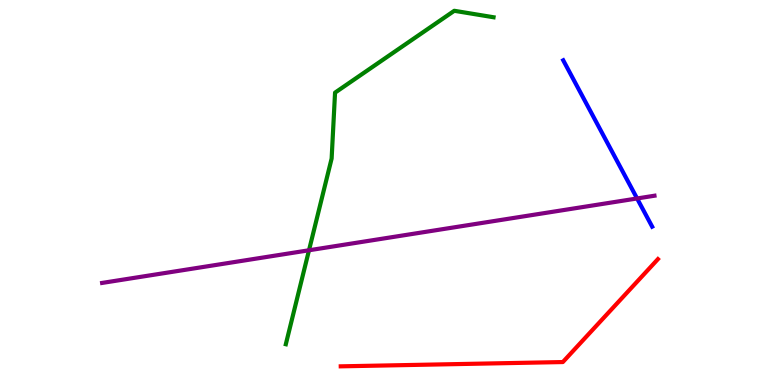[{'lines': ['blue', 'red'], 'intersections': []}, {'lines': ['green', 'red'], 'intersections': []}, {'lines': ['purple', 'red'], 'intersections': []}, {'lines': ['blue', 'green'], 'intersections': []}, {'lines': ['blue', 'purple'], 'intersections': [{'x': 8.22, 'y': 4.85}]}, {'lines': ['green', 'purple'], 'intersections': [{'x': 3.99, 'y': 3.5}]}]